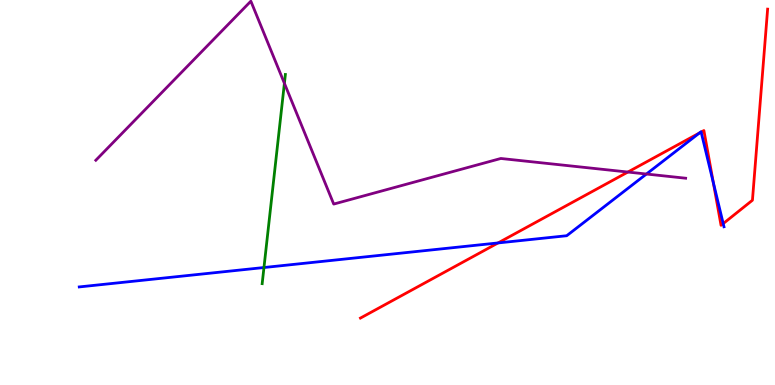[{'lines': ['blue', 'red'], 'intersections': [{'x': 6.43, 'y': 3.69}, {'x': 9.03, 'y': 6.55}, {'x': 9.05, 'y': 6.57}, {'x': 9.2, 'y': 5.26}, {'x': 9.33, 'y': 4.19}]}, {'lines': ['green', 'red'], 'intersections': []}, {'lines': ['purple', 'red'], 'intersections': [{'x': 8.1, 'y': 5.53}]}, {'lines': ['blue', 'green'], 'intersections': [{'x': 3.41, 'y': 3.05}]}, {'lines': ['blue', 'purple'], 'intersections': [{'x': 8.34, 'y': 5.48}]}, {'lines': ['green', 'purple'], 'intersections': [{'x': 3.67, 'y': 7.84}]}]